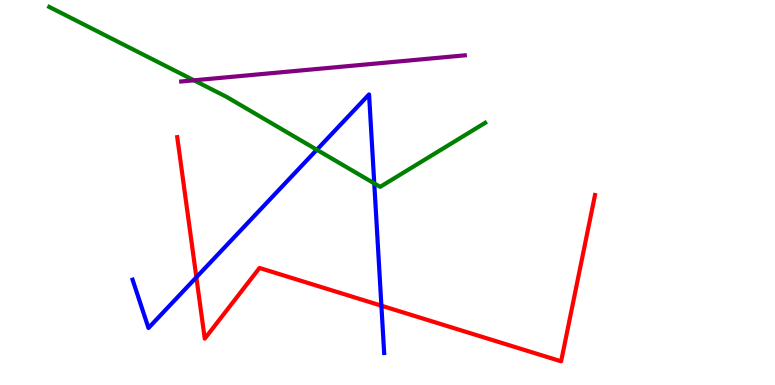[{'lines': ['blue', 'red'], 'intersections': [{'x': 2.53, 'y': 2.8}, {'x': 4.92, 'y': 2.06}]}, {'lines': ['green', 'red'], 'intersections': []}, {'lines': ['purple', 'red'], 'intersections': []}, {'lines': ['blue', 'green'], 'intersections': [{'x': 4.09, 'y': 6.11}, {'x': 4.83, 'y': 5.24}]}, {'lines': ['blue', 'purple'], 'intersections': []}, {'lines': ['green', 'purple'], 'intersections': [{'x': 2.5, 'y': 7.91}]}]